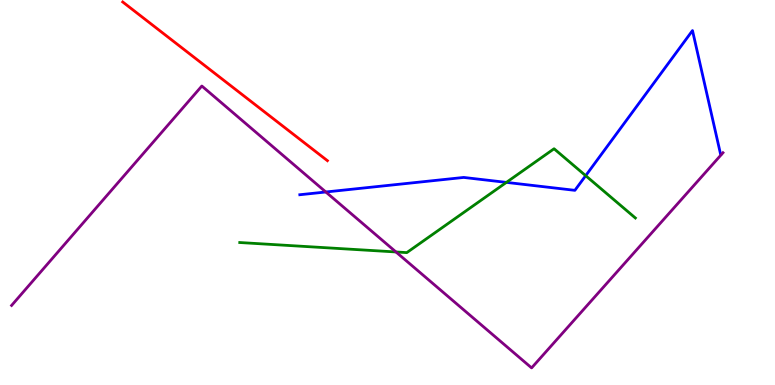[{'lines': ['blue', 'red'], 'intersections': []}, {'lines': ['green', 'red'], 'intersections': []}, {'lines': ['purple', 'red'], 'intersections': []}, {'lines': ['blue', 'green'], 'intersections': [{'x': 6.53, 'y': 5.26}, {'x': 7.56, 'y': 5.44}]}, {'lines': ['blue', 'purple'], 'intersections': [{'x': 4.2, 'y': 5.01}]}, {'lines': ['green', 'purple'], 'intersections': [{'x': 5.11, 'y': 3.46}]}]